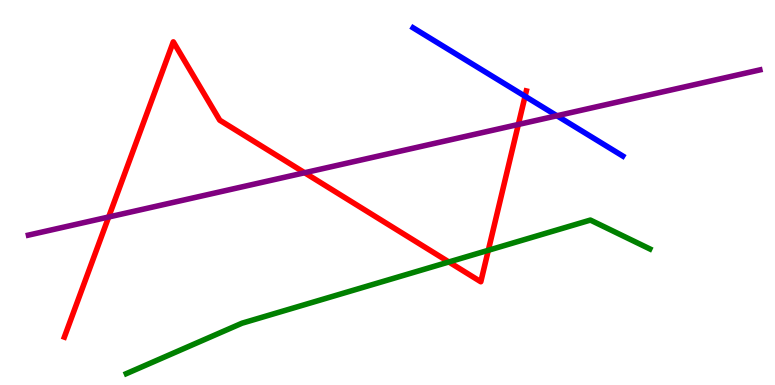[{'lines': ['blue', 'red'], 'intersections': [{'x': 6.78, 'y': 7.5}]}, {'lines': ['green', 'red'], 'intersections': [{'x': 5.79, 'y': 3.2}, {'x': 6.3, 'y': 3.5}]}, {'lines': ['purple', 'red'], 'intersections': [{'x': 1.4, 'y': 4.36}, {'x': 3.93, 'y': 5.51}, {'x': 6.69, 'y': 6.77}]}, {'lines': ['blue', 'green'], 'intersections': []}, {'lines': ['blue', 'purple'], 'intersections': [{'x': 7.19, 'y': 6.99}]}, {'lines': ['green', 'purple'], 'intersections': []}]